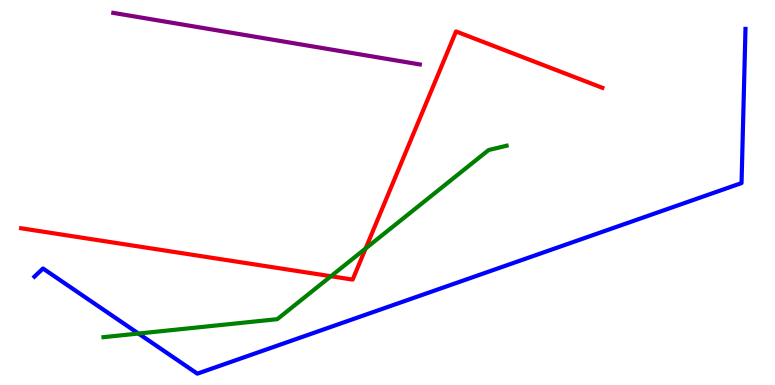[{'lines': ['blue', 'red'], 'intersections': []}, {'lines': ['green', 'red'], 'intersections': [{'x': 4.27, 'y': 2.83}, {'x': 4.72, 'y': 3.55}]}, {'lines': ['purple', 'red'], 'intersections': []}, {'lines': ['blue', 'green'], 'intersections': [{'x': 1.79, 'y': 1.34}]}, {'lines': ['blue', 'purple'], 'intersections': []}, {'lines': ['green', 'purple'], 'intersections': []}]